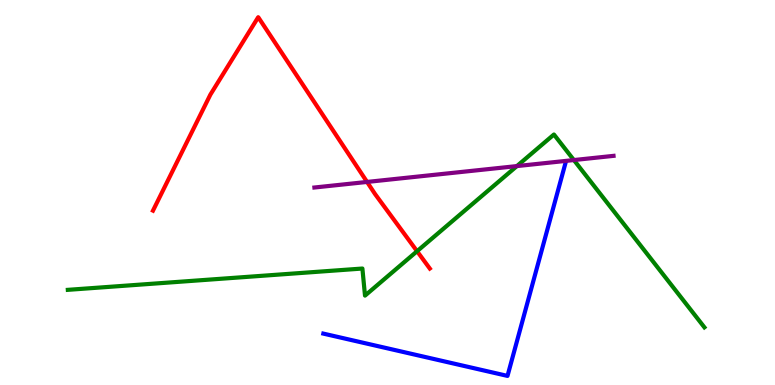[{'lines': ['blue', 'red'], 'intersections': []}, {'lines': ['green', 'red'], 'intersections': [{'x': 5.38, 'y': 3.47}]}, {'lines': ['purple', 'red'], 'intersections': [{'x': 4.74, 'y': 5.27}]}, {'lines': ['blue', 'green'], 'intersections': []}, {'lines': ['blue', 'purple'], 'intersections': []}, {'lines': ['green', 'purple'], 'intersections': [{'x': 6.67, 'y': 5.69}, {'x': 7.4, 'y': 5.84}]}]